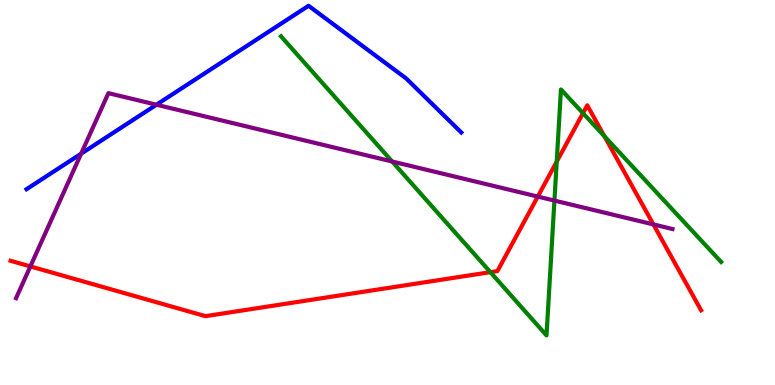[{'lines': ['blue', 'red'], 'intersections': []}, {'lines': ['green', 'red'], 'intersections': [{'x': 6.33, 'y': 2.93}, {'x': 7.18, 'y': 5.8}, {'x': 7.52, 'y': 7.06}, {'x': 7.8, 'y': 6.46}]}, {'lines': ['purple', 'red'], 'intersections': [{'x': 0.392, 'y': 3.08}, {'x': 6.94, 'y': 4.89}, {'x': 8.43, 'y': 4.17}]}, {'lines': ['blue', 'green'], 'intersections': []}, {'lines': ['blue', 'purple'], 'intersections': [{'x': 1.05, 'y': 6.01}, {'x': 2.02, 'y': 7.28}]}, {'lines': ['green', 'purple'], 'intersections': [{'x': 5.06, 'y': 5.81}, {'x': 7.15, 'y': 4.79}]}]